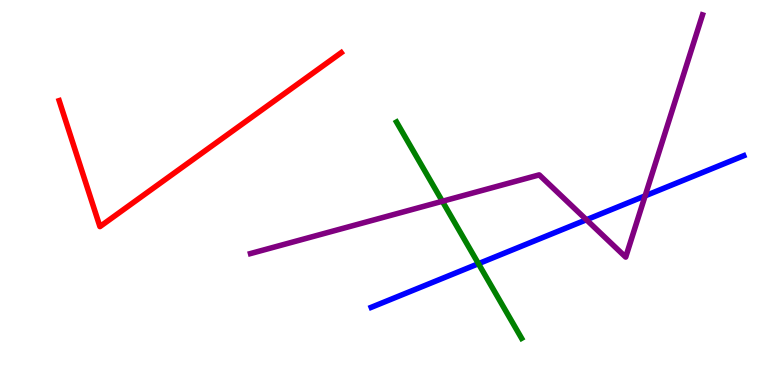[{'lines': ['blue', 'red'], 'intersections': []}, {'lines': ['green', 'red'], 'intersections': []}, {'lines': ['purple', 'red'], 'intersections': []}, {'lines': ['blue', 'green'], 'intersections': [{'x': 6.17, 'y': 3.15}]}, {'lines': ['blue', 'purple'], 'intersections': [{'x': 7.57, 'y': 4.29}, {'x': 8.32, 'y': 4.91}]}, {'lines': ['green', 'purple'], 'intersections': [{'x': 5.71, 'y': 4.77}]}]